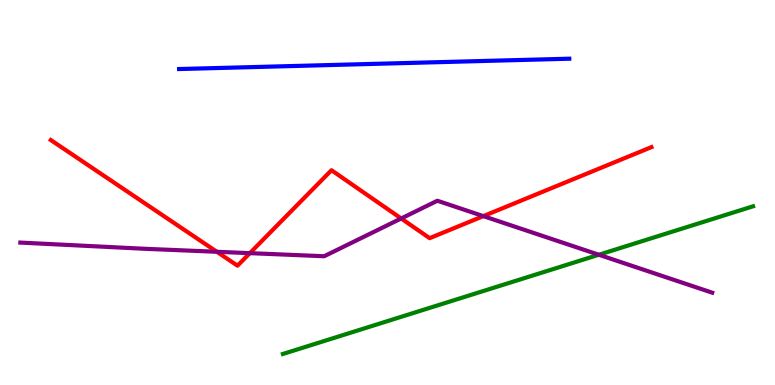[{'lines': ['blue', 'red'], 'intersections': []}, {'lines': ['green', 'red'], 'intersections': []}, {'lines': ['purple', 'red'], 'intersections': [{'x': 2.8, 'y': 3.46}, {'x': 3.22, 'y': 3.42}, {'x': 5.18, 'y': 4.33}, {'x': 6.24, 'y': 4.39}]}, {'lines': ['blue', 'green'], 'intersections': []}, {'lines': ['blue', 'purple'], 'intersections': []}, {'lines': ['green', 'purple'], 'intersections': [{'x': 7.73, 'y': 3.38}]}]